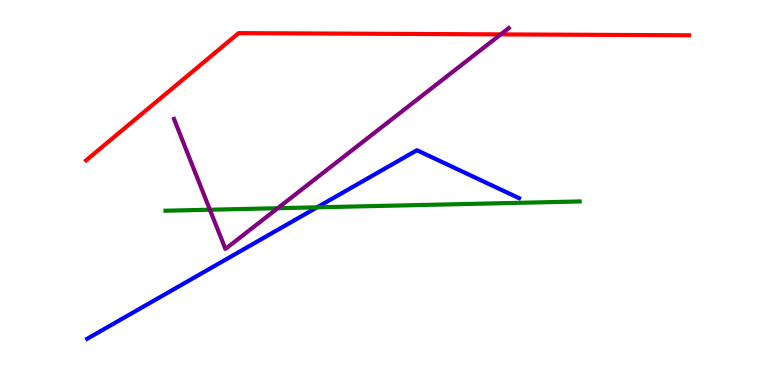[{'lines': ['blue', 'red'], 'intersections': []}, {'lines': ['green', 'red'], 'intersections': []}, {'lines': ['purple', 'red'], 'intersections': [{'x': 6.46, 'y': 9.11}]}, {'lines': ['blue', 'green'], 'intersections': [{'x': 4.09, 'y': 4.61}]}, {'lines': ['blue', 'purple'], 'intersections': []}, {'lines': ['green', 'purple'], 'intersections': [{'x': 2.71, 'y': 4.55}, {'x': 3.58, 'y': 4.59}]}]